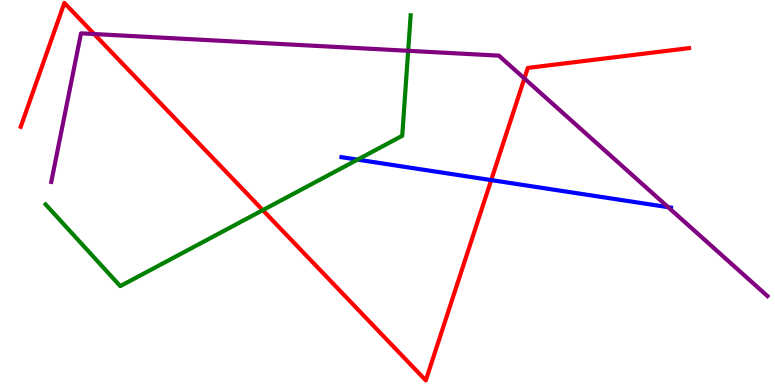[{'lines': ['blue', 'red'], 'intersections': [{'x': 6.34, 'y': 5.32}]}, {'lines': ['green', 'red'], 'intersections': [{'x': 3.39, 'y': 4.54}]}, {'lines': ['purple', 'red'], 'intersections': [{'x': 1.21, 'y': 9.12}, {'x': 6.77, 'y': 7.96}]}, {'lines': ['blue', 'green'], 'intersections': [{'x': 4.61, 'y': 5.85}]}, {'lines': ['blue', 'purple'], 'intersections': [{'x': 8.62, 'y': 4.62}]}, {'lines': ['green', 'purple'], 'intersections': [{'x': 5.27, 'y': 8.68}]}]